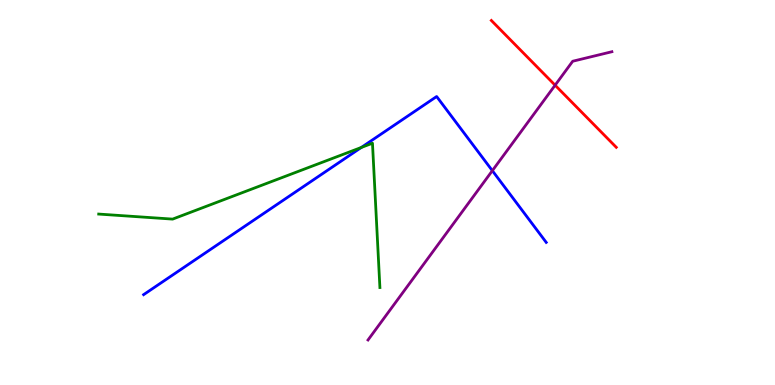[{'lines': ['blue', 'red'], 'intersections': []}, {'lines': ['green', 'red'], 'intersections': []}, {'lines': ['purple', 'red'], 'intersections': [{'x': 7.16, 'y': 7.79}]}, {'lines': ['blue', 'green'], 'intersections': [{'x': 4.66, 'y': 6.17}]}, {'lines': ['blue', 'purple'], 'intersections': [{'x': 6.35, 'y': 5.57}]}, {'lines': ['green', 'purple'], 'intersections': []}]